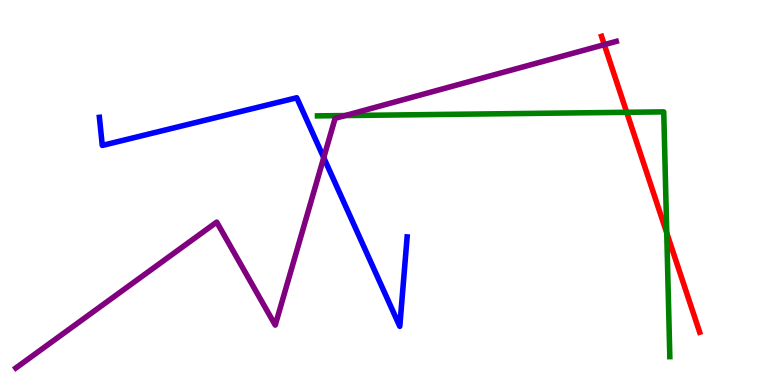[{'lines': ['blue', 'red'], 'intersections': []}, {'lines': ['green', 'red'], 'intersections': [{'x': 8.09, 'y': 7.08}, {'x': 8.6, 'y': 3.95}]}, {'lines': ['purple', 'red'], 'intersections': [{'x': 7.8, 'y': 8.84}]}, {'lines': ['blue', 'green'], 'intersections': []}, {'lines': ['blue', 'purple'], 'intersections': [{'x': 4.18, 'y': 5.91}]}, {'lines': ['green', 'purple'], 'intersections': [{'x': 4.45, 'y': 7.0}]}]